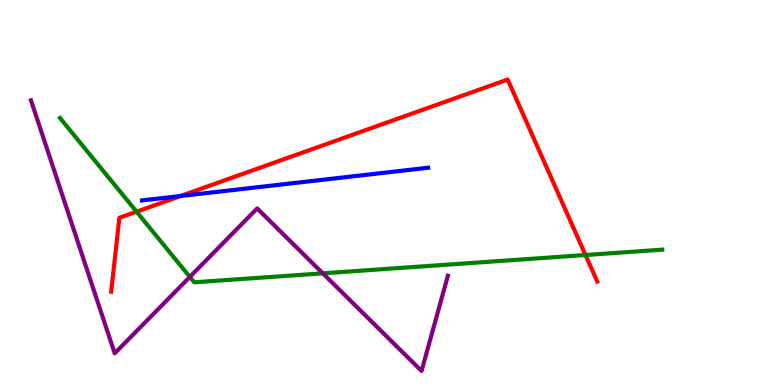[{'lines': ['blue', 'red'], 'intersections': [{'x': 2.33, 'y': 4.91}]}, {'lines': ['green', 'red'], 'intersections': [{'x': 1.76, 'y': 4.5}, {'x': 7.55, 'y': 3.38}]}, {'lines': ['purple', 'red'], 'intersections': []}, {'lines': ['blue', 'green'], 'intersections': []}, {'lines': ['blue', 'purple'], 'intersections': []}, {'lines': ['green', 'purple'], 'intersections': [{'x': 2.45, 'y': 2.81}, {'x': 4.17, 'y': 2.9}]}]